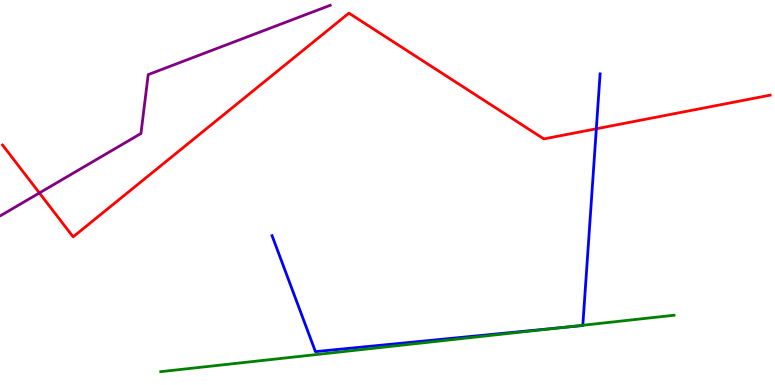[{'lines': ['blue', 'red'], 'intersections': [{'x': 7.69, 'y': 6.66}]}, {'lines': ['green', 'red'], 'intersections': []}, {'lines': ['purple', 'red'], 'intersections': [{'x': 0.508, 'y': 4.99}]}, {'lines': ['blue', 'green'], 'intersections': [{'x': 7.25, 'y': 1.49}, {'x': 7.52, 'y': 1.55}]}, {'lines': ['blue', 'purple'], 'intersections': []}, {'lines': ['green', 'purple'], 'intersections': []}]